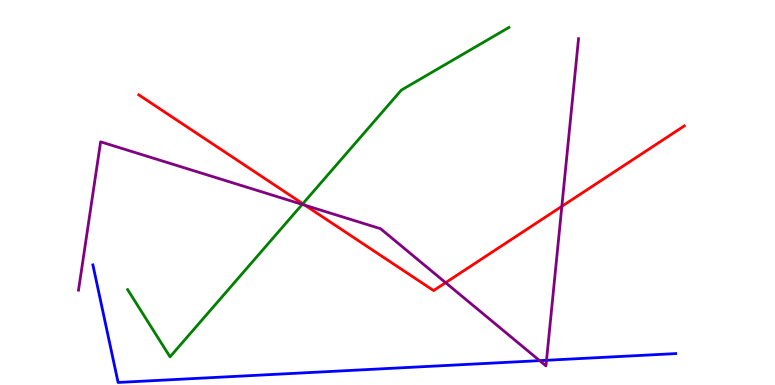[{'lines': ['blue', 'red'], 'intersections': []}, {'lines': ['green', 'red'], 'intersections': [{'x': 3.91, 'y': 4.71}]}, {'lines': ['purple', 'red'], 'intersections': [{'x': 3.94, 'y': 4.67}, {'x': 5.75, 'y': 2.66}, {'x': 7.25, 'y': 4.64}]}, {'lines': ['blue', 'green'], 'intersections': []}, {'lines': ['blue', 'purple'], 'intersections': [{'x': 6.96, 'y': 0.633}, {'x': 7.05, 'y': 0.642}]}, {'lines': ['green', 'purple'], 'intersections': [{'x': 3.9, 'y': 4.69}]}]